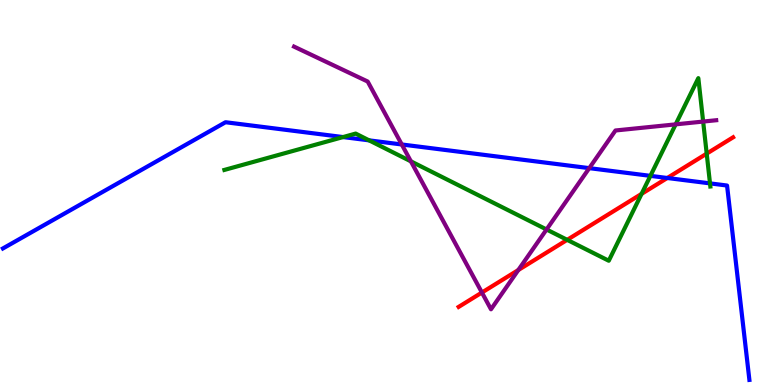[{'lines': ['blue', 'red'], 'intersections': [{'x': 8.61, 'y': 5.38}]}, {'lines': ['green', 'red'], 'intersections': [{'x': 7.32, 'y': 3.77}, {'x': 8.28, 'y': 4.96}, {'x': 9.12, 'y': 6.01}]}, {'lines': ['purple', 'red'], 'intersections': [{'x': 6.22, 'y': 2.4}, {'x': 6.69, 'y': 2.99}]}, {'lines': ['blue', 'green'], 'intersections': [{'x': 4.43, 'y': 6.44}, {'x': 4.76, 'y': 6.35}, {'x': 8.39, 'y': 5.43}, {'x': 9.16, 'y': 5.24}]}, {'lines': ['blue', 'purple'], 'intersections': [{'x': 5.18, 'y': 6.25}, {'x': 7.6, 'y': 5.63}]}, {'lines': ['green', 'purple'], 'intersections': [{'x': 5.3, 'y': 5.81}, {'x': 7.05, 'y': 4.04}, {'x': 8.72, 'y': 6.77}, {'x': 9.07, 'y': 6.84}]}]